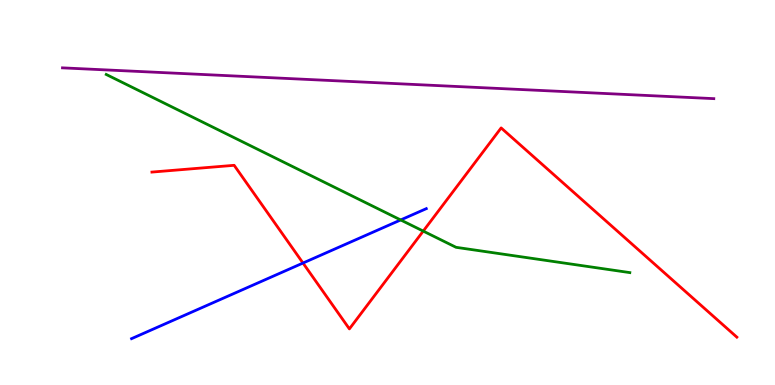[{'lines': ['blue', 'red'], 'intersections': [{'x': 3.91, 'y': 3.17}]}, {'lines': ['green', 'red'], 'intersections': [{'x': 5.46, 'y': 4.0}]}, {'lines': ['purple', 'red'], 'intersections': []}, {'lines': ['blue', 'green'], 'intersections': [{'x': 5.17, 'y': 4.29}]}, {'lines': ['blue', 'purple'], 'intersections': []}, {'lines': ['green', 'purple'], 'intersections': []}]